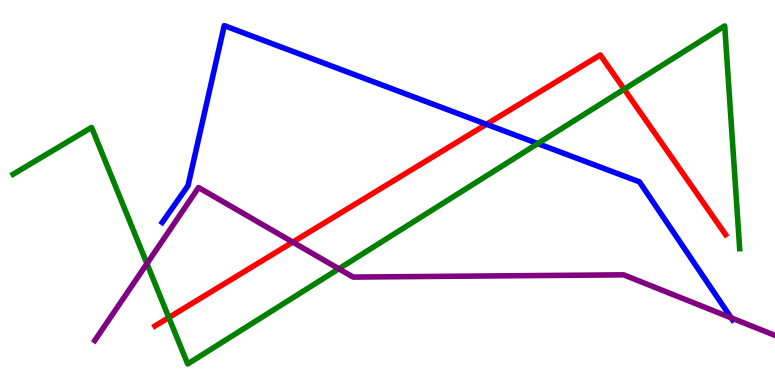[{'lines': ['blue', 'red'], 'intersections': [{'x': 6.28, 'y': 6.77}]}, {'lines': ['green', 'red'], 'intersections': [{'x': 2.18, 'y': 1.75}, {'x': 8.05, 'y': 7.68}]}, {'lines': ['purple', 'red'], 'intersections': [{'x': 3.78, 'y': 3.71}]}, {'lines': ['blue', 'green'], 'intersections': [{'x': 6.94, 'y': 6.27}]}, {'lines': ['blue', 'purple'], 'intersections': [{'x': 9.43, 'y': 1.74}]}, {'lines': ['green', 'purple'], 'intersections': [{'x': 1.9, 'y': 3.15}, {'x': 4.37, 'y': 3.02}]}]